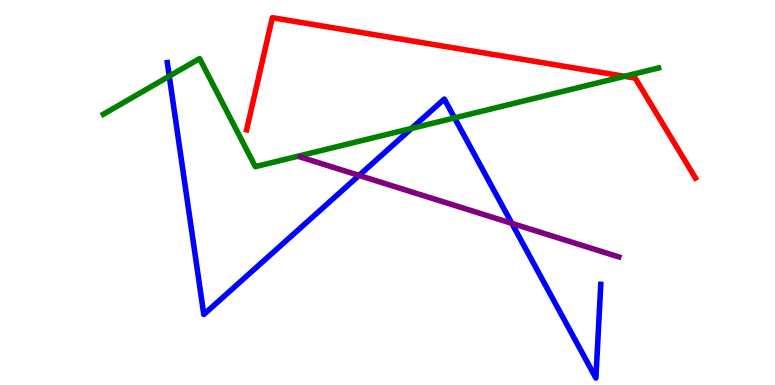[{'lines': ['blue', 'red'], 'intersections': []}, {'lines': ['green', 'red'], 'intersections': [{'x': 8.06, 'y': 8.02}]}, {'lines': ['purple', 'red'], 'intersections': []}, {'lines': ['blue', 'green'], 'intersections': [{'x': 2.18, 'y': 8.02}, {'x': 5.31, 'y': 6.66}, {'x': 5.87, 'y': 6.94}]}, {'lines': ['blue', 'purple'], 'intersections': [{'x': 4.63, 'y': 5.44}, {'x': 6.6, 'y': 4.2}]}, {'lines': ['green', 'purple'], 'intersections': []}]